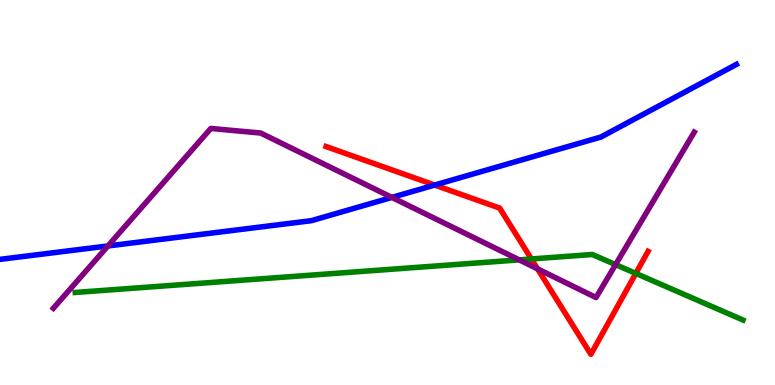[{'lines': ['blue', 'red'], 'intersections': [{'x': 5.61, 'y': 5.19}]}, {'lines': ['green', 'red'], 'intersections': [{'x': 6.86, 'y': 3.27}, {'x': 8.2, 'y': 2.9}]}, {'lines': ['purple', 'red'], 'intersections': [{'x': 6.94, 'y': 3.02}]}, {'lines': ['blue', 'green'], 'intersections': []}, {'lines': ['blue', 'purple'], 'intersections': [{'x': 1.39, 'y': 3.61}, {'x': 5.06, 'y': 4.87}]}, {'lines': ['green', 'purple'], 'intersections': [{'x': 6.7, 'y': 3.25}, {'x': 7.94, 'y': 3.13}]}]